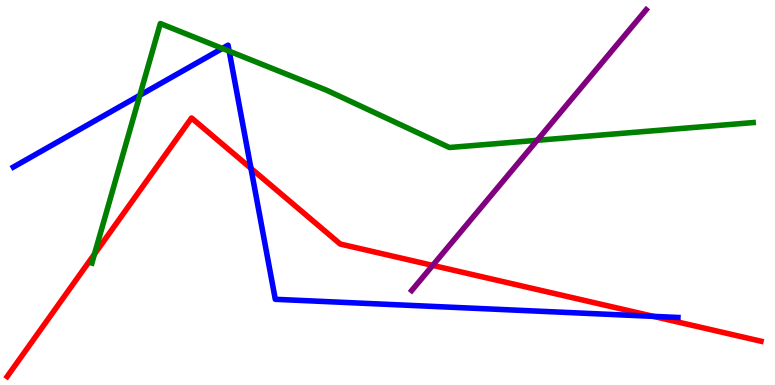[{'lines': ['blue', 'red'], 'intersections': [{'x': 3.24, 'y': 5.63}, {'x': 8.43, 'y': 1.78}]}, {'lines': ['green', 'red'], 'intersections': [{'x': 1.22, 'y': 3.4}]}, {'lines': ['purple', 'red'], 'intersections': [{'x': 5.58, 'y': 3.11}]}, {'lines': ['blue', 'green'], 'intersections': [{'x': 1.8, 'y': 7.53}, {'x': 2.87, 'y': 8.74}, {'x': 2.96, 'y': 8.67}]}, {'lines': ['blue', 'purple'], 'intersections': []}, {'lines': ['green', 'purple'], 'intersections': [{'x': 6.93, 'y': 6.36}]}]